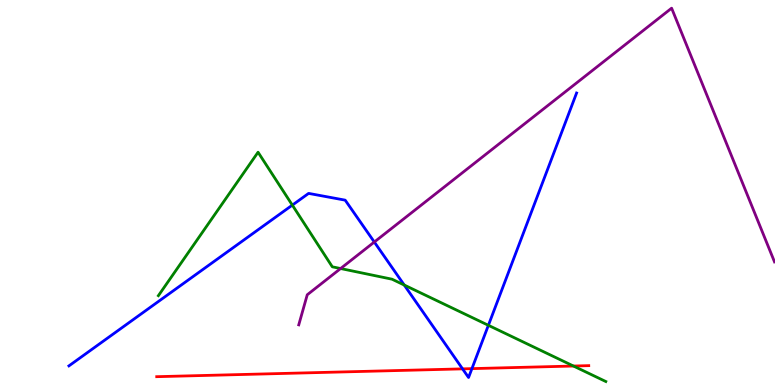[{'lines': ['blue', 'red'], 'intersections': [{'x': 5.97, 'y': 0.419}, {'x': 6.09, 'y': 0.425}]}, {'lines': ['green', 'red'], 'intersections': [{'x': 7.4, 'y': 0.493}]}, {'lines': ['purple', 'red'], 'intersections': []}, {'lines': ['blue', 'green'], 'intersections': [{'x': 3.77, 'y': 4.67}, {'x': 5.22, 'y': 2.6}, {'x': 6.3, 'y': 1.55}]}, {'lines': ['blue', 'purple'], 'intersections': [{'x': 4.83, 'y': 3.71}]}, {'lines': ['green', 'purple'], 'intersections': [{'x': 4.39, 'y': 3.03}]}]